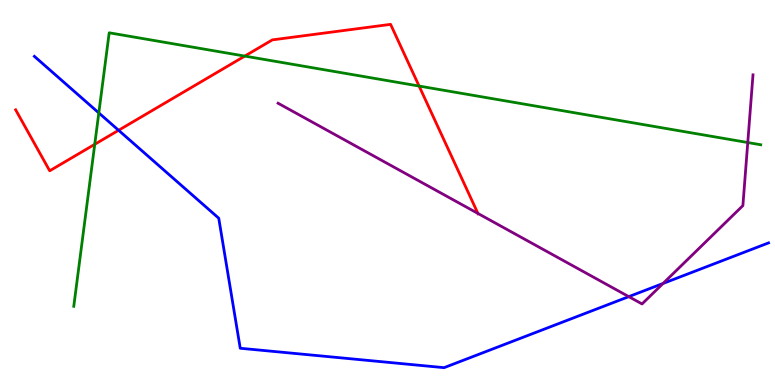[{'lines': ['blue', 'red'], 'intersections': [{'x': 1.53, 'y': 6.62}]}, {'lines': ['green', 'red'], 'intersections': [{'x': 1.22, 'y': 6.25}, {'x': 3.16, 'y': 8.54}, {'x': 5.41, 'y': 7.76}]}, {'lines': ['purple', 'red'], 'intersections': [{'x': 6.17, 'y': 4.46}]}, {'lines': ['blue', 'green'], 'intersections': [{'x': 1.27, 'y': 7.07}]}, {'lines': ['blue', 'purple'], 'intersections': [{'x': 8.11, 'y': 2.3}, {'x': 8.56, 'y': 2.64}]}, {'lines': ['green', 'purple'], 'intersections': [{'x': 9.65, 'y': 6.3}]}]